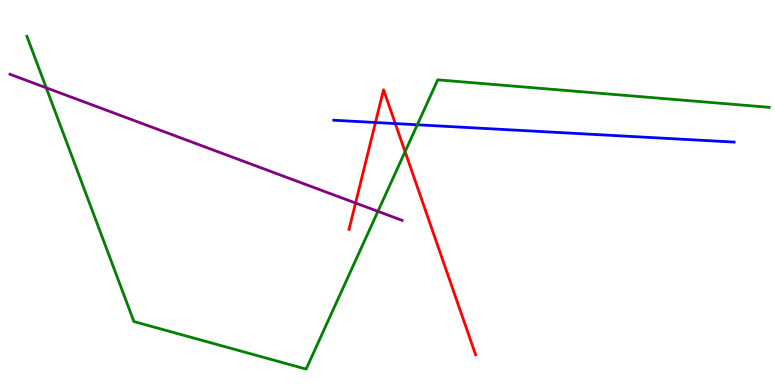[{'lines': ['blue', 'red'], 'intersections': [{'x': 4.84, 'y': 6.82}, {'x': 5.1, 'y': 6.79}]}, {'lines': ['green', 'red'], 'intersections': [{'x': 5.23, 'y': 6.06}]}, {'lines': ['purple', 'red'], 'intersections': [{'x': 4.59, 'y': 4.73}]}, {'lines': ['blue', 'green'], 'intersections': [{'x': 5.38, 'y': 6.76}]}, {'lines': ['blue', 'purple'], 'intersections': []}, {'lines': ['green', 'purple'], 'intersections': [{'x': 0.596, 'y': 7.72}, {'x': 4.88, 'y': 4.51}]}]